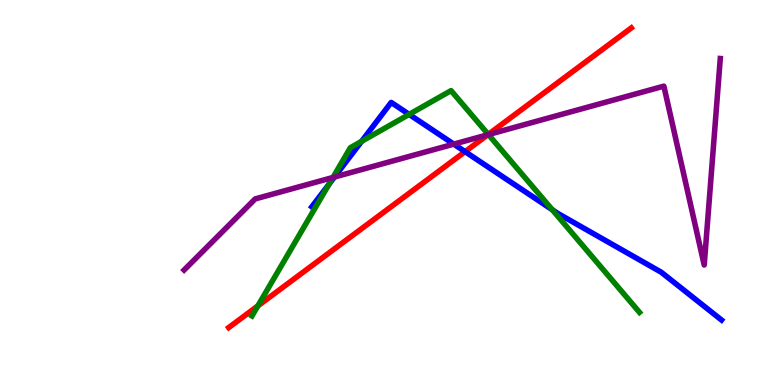[{'lines': ['blue', 'red'], 'intersections': [{'x': 6.0, 'y': 6.06}]}, {'lines': ['green', 'red'], 'intersections': [{'x': 3.33, 'y': 2.05}, {'x': 6.3, 'y': 6.51}]}, {'lines': ['purple', 'red'], 'intersections': [{'x': 6.29, 'y': 6.5}]}, {'lines': ['blue', 'green'], 'intersections': [{'x': 4.25, 'y': 5.22}, {'x': 4.67, 'y': 6.33}, {'x': 5.28, 'y': 7.03}, {'x': 7.13, 'y': 4.55}]}, {'lines': ['blue', 'purple'], 'intersections': [{'x': 4.32, 'y': 5.4}, {'x': 5.86, 'y': 6.26}]}, {'lines': ['green', 'purple'], 'intersections': [{'x': 4.3, 'y': 5.39}, {'x': 6.3, 'y': 6.5}]}]